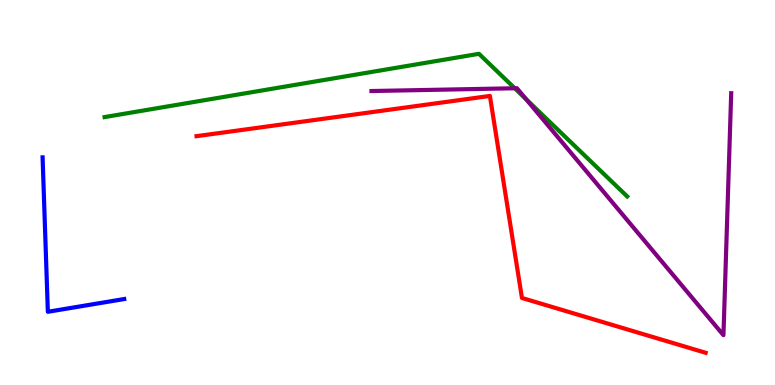[{'lines': ['blue', 'red'], 'intersections': []}, {'lines': ['green', 'red'], 'intersections': []}, {'lines': ['purple', 'red'], 'intersections': []}, {'lines': ['blue', 'green'], 'intersections': []}, {'lines': ['blue', 'purple'], 'intersections': []}, {'lines': ['green', 'purple'], 'intersections': [{'x': 6.64, 'y': 7.71}, {'x': 6.79, 'y': 7.43}]}]